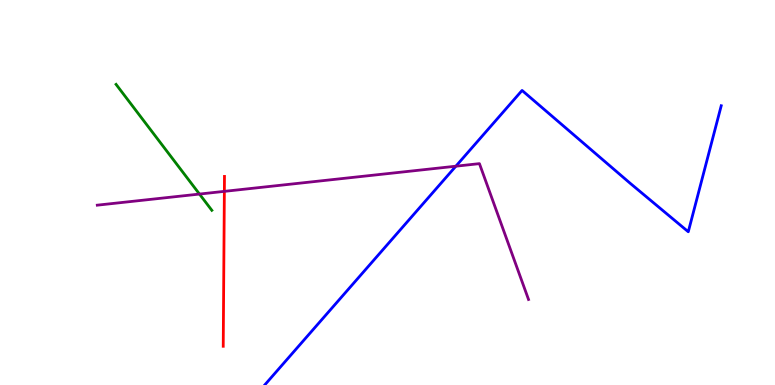[{'lines': ['blue', 'red'], 'intersections': []}, {'lines': ['green', 'red'], 'intersections': []}, {'lines': ['purple', 'red'], 'intersections': [{'x': 2.9, 'y': 5.03}]}, {'lines': ['blue', 'green'], 'intersections': []}, {'lines': ['blue', 'purple'], 'intersections': [{'x': 5.88, 'y': 5.68}]}, {'lines': ['green', 'purple'], 'intersections': [{'x': 2.57, 'y': 4.96}]}]